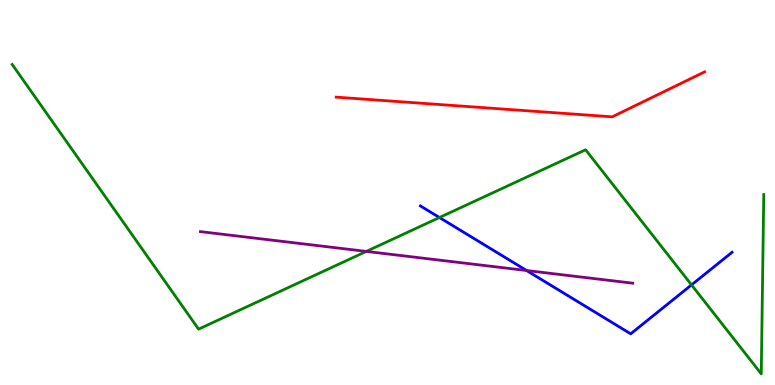[{'lines': ['blue', 'red'], 'intersections': []}, {'lines': ['green', 'red'], 'intersections': []}, {'lines': ['purple', 'red'], 'intersections': []}, {'lines': ['blue', 'green'], 'intersections': [{'x': 5.67, 'y': 4.35}, {'x': 8.92, 'y': 2.6}]}, {'lines': ['blue', 'purple'], 'intersections': [{'x': 6.8, 'y': 2.97}]}, {'lines': ['green', 'purple'], 'intersections': [{'x': 4.73, 'y': 3.47}]}]